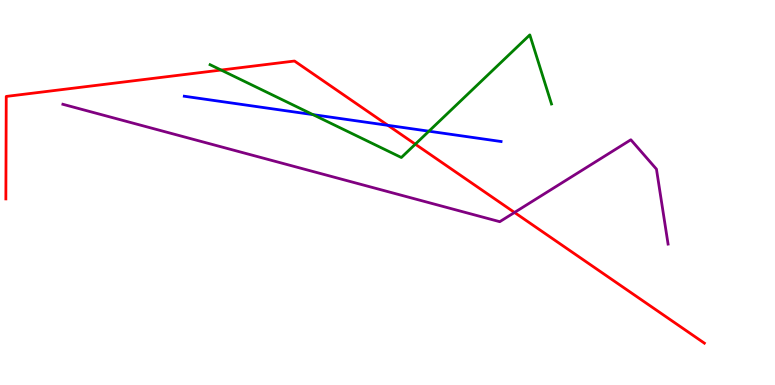[{'lines': ['blue', 'red'], 'intersections': [{'x': 5.01, 'y': 6.74}]}, {'lines': ['green', 'red'], 'intersections': [{'x': 2.85, 'y': 8.18}, {'x': 5.36, 'y': 6.25}]}, {'lines': ['purple', 'red'], 'intersections': [{'x': 6.64, 'y': 4.48}]}, {'lines': ['blue', 'green'], 'intersections': [{'x': 4.04, 'y': 7.02}, {'x': 5.53, 'y': 6.59}]}, {'lines': ['blue', 'purple'], 'intersections': []}, {'lines': ['green', 'purple'], 'intersections': []}]